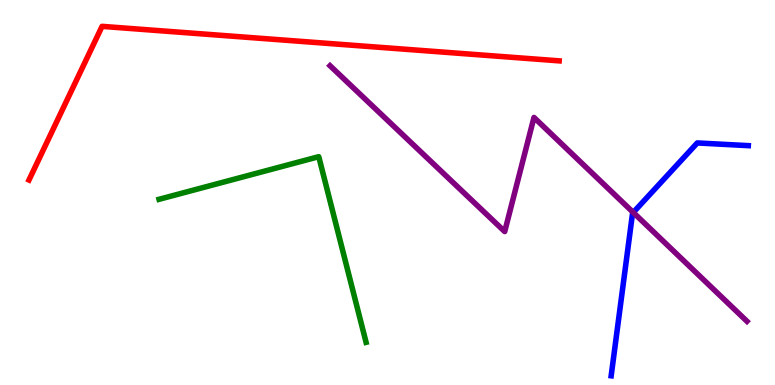[{'lines': ['blue', 'red'], 'intersections': []}, {'lines': ['green', 'red'], 'intersections': []}, {'lines': ['purple', 'red'], 'intersections': []}, {'lines': ['blue', 'green'], 'intersections': []}, {'lines': ['blue', 'purple'], 'intersections': [{'x': 8.17, 'y': 4.48}]}, {'lines': ['green', 'purple'], 'intersections': []}]